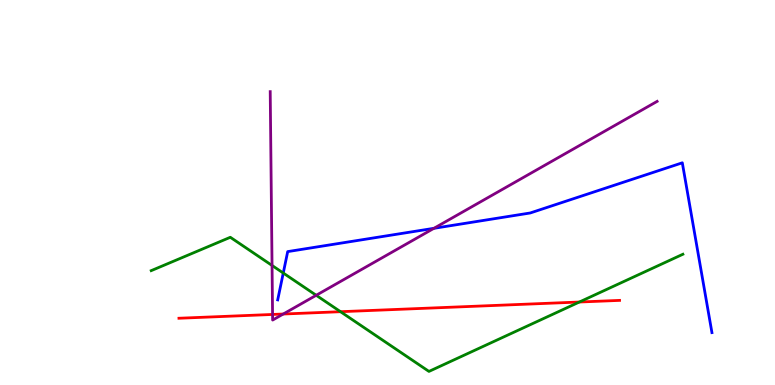[{'lines': ['blue', 'red'], 'intersections': []}, {'lines': ['green', 'red'], 'intersections': [{'x': 4.39, 'y': 1.9}, {'x': 7.48, 'y': 2.16}]}, {'lines': ['purple', 'red'], 'intersections': [{'x': 3.52, 'y': 1.83}, {'x': 3.65, 'y': 1.84}]}, {'lines': ['blue', 'green'], 'intersections': [{'x': 3.65, 'y': 2.91}]}, {'lines': ['blue', 'purple'], 'intersections': [{'x': 5.6, 'y': 4.07}]}, {'lines': ['green', 'purple'], 'intersections': [{'x': 3.51, 'y': 3.1}, {'x': 4.08, 'y': 2.33}]}]